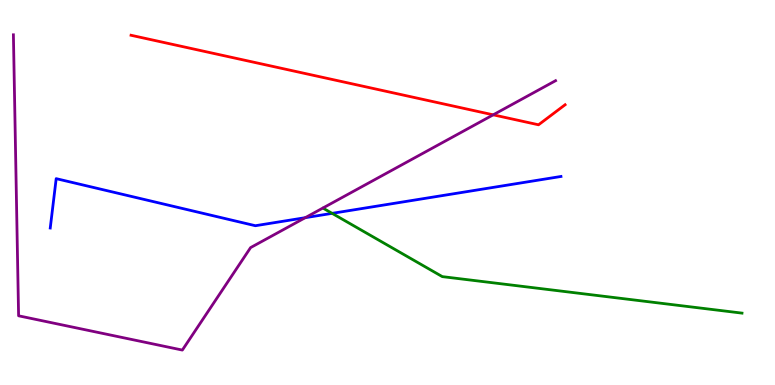[{'lines': ['blue', 'red'], 'intersections': []}, {'lines': ['green', 'red'], 'intersections': []}, {'lines': ['purple', 'red'], 'intersections': [{'x': 6.36, 'y': 7.02}]}, {'lines': ['blue', 'green'], 'intersections': [{'x': 4.29, 'y': 4.46}]}, {'lines': ['blue', 'purple'], 'intersections': [{'x': 3.94, 'y': 4.35}]}, {'lines': ['green', 'purple'], 'intersections': []}]